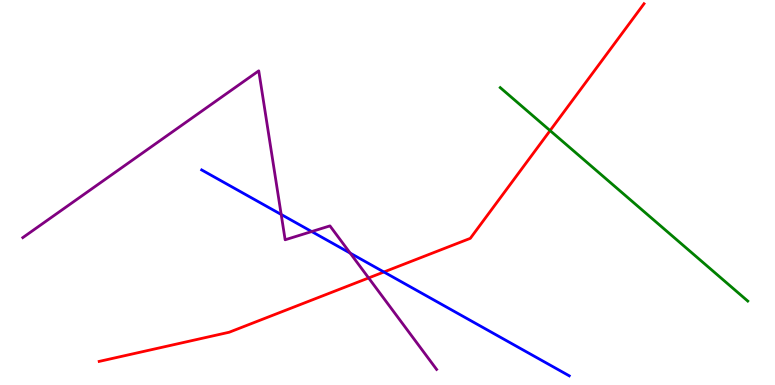[{'lines': ['blue', 'red'], 'intersections': [{'x': 4.95, 'y': 2.94}]}, {'lines': ['green', 'red'], 'intersections': [{'x': 7.1, 'y': 6.61}]}, {'lines': ['purple', 'red'], 'intersections': [{'x': 4.76, 'y': 2.78}]}, {'lines': ['blue', 'green'], 'intersections': []}, {'lines': ['blue', 'purple'], 'intersections': [{'x': 3.63, 'y': 4.43}, {'x': 4.02, 'y': 3.99}, {'x': 4.52, 'y': 3.43}]}, {'lines': ['green', 'purple'], 'intersections': []}]